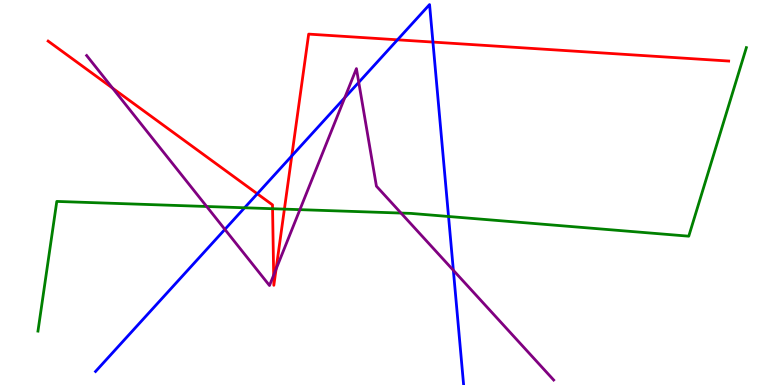[{'lines': ['blue', 'red'], 'intersections': [{'x': 3.32, 'y': 4.97}, {'x': 3.76, 'y': 5.95}, {'x': 5.13, 'y': 8.97}, {'x': 5.59, 'y': 8.91}]}, {'lines': ['green', 'red'], 'intersections': [{'x': 3.52, 'y': 4.58}, {'x': 3.67, 'y': 4.57}]}, {'lines': ['purple', 'red'], 'intersections': [{'x': 1.45, 'y': 7.71}, {'x': 3.53, 'y': 2.85}, {'x': 3.56, 'y': 3.01}]}, {'lines': ['blue', 'green'], 'intersections': [{'x': 3.16, 'y': 4.6}, {'x': 5.79, 'y': 4.38}]}, {'lines': ['blue', 'purple'], 'intersections': [{'x': 2.9, 'y': 4.04}, {'x': 4.45, 'y': 7.46}, {'x': 4.63, 'y': 7.86}, {'x': 5.85, 'y': 2.98}]}, {'lines': ['green', 'purple'], 'intersections': [{'x': 2.67, 'y': 4.64}, {'x': 3.87, 'y': 4.55}, {'x': 5.17, 'y': 4.47}]}]